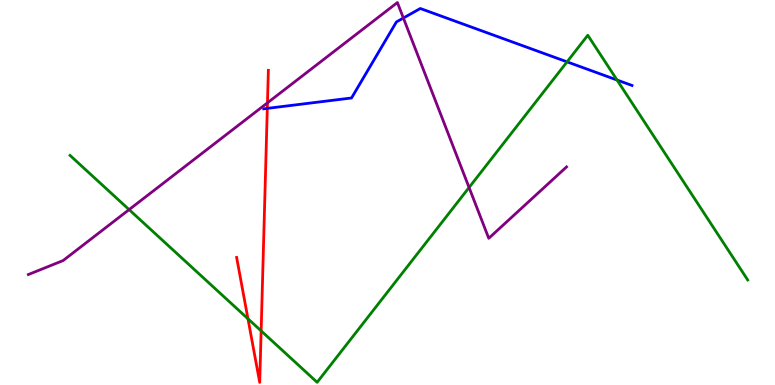[{'lines': ['blue', 'red'], 'intersections': [{'x': 3.45, 'y': 7.19}]}, {'lines': ['green', 'red'], 'intersections': [{'x': 3.2, 'y': 1.72}, {'x': 3.37, 'y': 1.41}]}, {'lines': ['purple', 'red'], 'intersections': [{'x': 3.45, 'y': 7.33}]}, {'lines': ['blue', 'green'], 'intersections': [{'x': 7.32, 'y': 8.39}, {'x': 7.96, 'y': 7.92}]}, {'lines': ['blue', 'purple'], 'intersections': [{'x': 5.2, 'y': 9.53}]}, {'lines': ['green', 'purple'], 'intersections': [{'x': 1.67, 'y': 4.56}, {'x': 6.05, 'y': 5.13}]}]